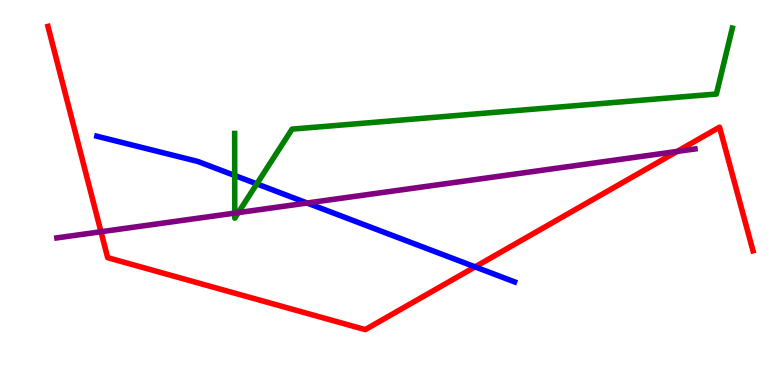[{'lines': ['blue', 'red'], 'intersections': [{'x': 6.13, 'y': 3.07}]}, {'lines': ['green', 'red'], 'intersections': []}, {'lines': ['purple', 'red'], 'intersections': [{'x': 1.3, 'y': 3.98}, {'x': 8.74, 'y': 6.07}]}, {'lines': ['blue', 'green'], 'intersections': [{'x': 3.03, 'y': 5.44}, {'x': 3.31, 'y': 5.22}]}, {'lines': ['blue', 'purple'], 'intersections': [{'x': 3.96, 'y': 4.73}]}, {'lines': ['green', 'purple'], 'intersections': [{'x': 3.03, 'y': 4.46}, {'x': 3.07, 'y': 4.48}]}]